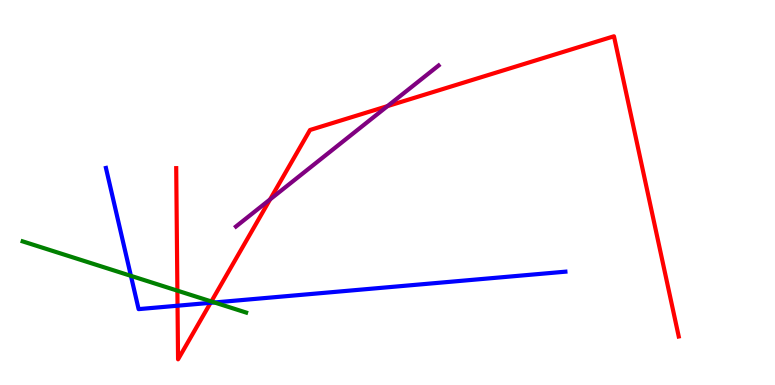[{'lines': ['blue', 'red'], 'intersections': [{'x': 2.29, 'y': 2.06}, {'x': 2.72, 'y': 2.13}]}, {'lines': ['green', 'red'], 'intersections': [{'x': 2.29, 'y': 2.45}, {'x': 2.73, 'y': 2.17}]}, {'lines': ['purple', 'red'], 'intersections': [{'x': 3.48, 'y': 4.82}, {'x': 5.0, 'y': 7.24}]}, {'lines': ['blue', 'green'], 'intersections': [{'x': 1.69, 'y': 2.83}, {'x': 2.77, 'y': 2.14}]}, {'lines': ['blue', 'purple'], 'intersections': []}, {'lines': ['green', 'purple'], 'intersections': []}]